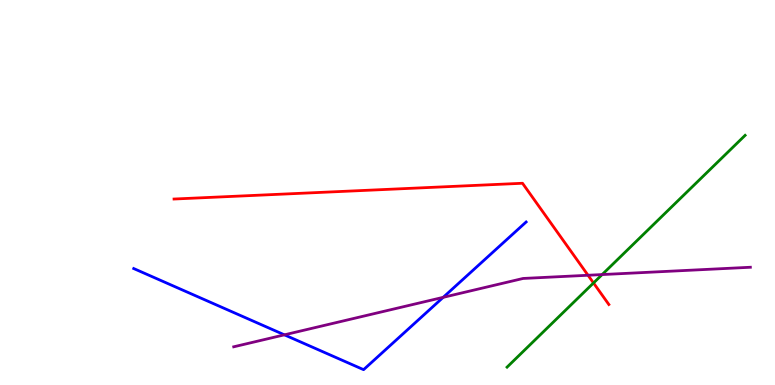[{'lines': ['blue', 'red'], 'intersections': []}, {'lines': ['green', 'red'], 'intersections': [{'x': 7.66, 'y': 2.65}]}, {'lines': ['purple', 'red'], 'intersections': [{'x': 7.59, 'y': 2.85}]}, {'lines': ['blue', 'green'], 'intersections': []}, {'lines': ['blue', 'purple'], 'intersections': [{'x': 3.67, 'y': 1.3}, {'x': 5.72, 'y': 2.28}]}, {'lines': ['green', 'purple'], 'intersections': [{'x': 7.77, 'y': 2.87}]}]